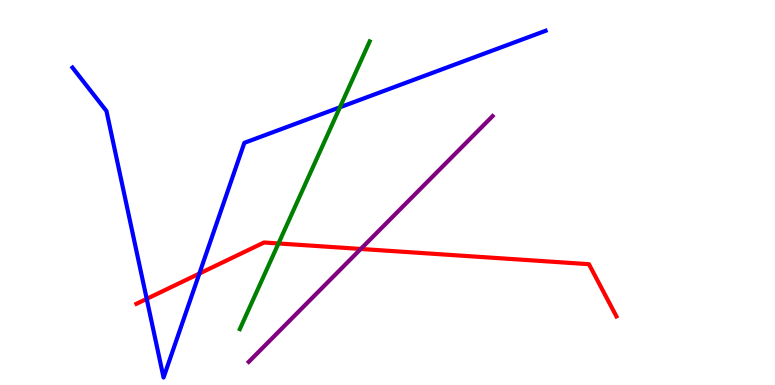[{'lines': ['blue', 'red'], 'intersections': [{'x': 1.89, 'y': 2.24}, {'x': 2.57, 'y': 2.89}]}, {'lines': ['green', 'red'], 'intersections': [{'x': 3.59, 'y': 3.68}]}, {'lines': ['purple', 'red'], 'intersections': [{'x': 4.66, 'y': 3.53}]}, {'lines': ['blue', 'green'], 'intersections': [{'x': 4.39, 'y': 7.21}]}, {'lines': ['blue', 'purple'], 'intersections': []}, {'lines': ['green', 'purple'], 'intersections': []}]